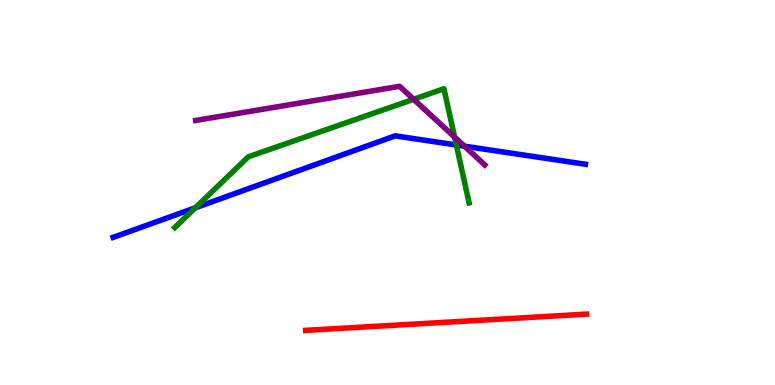[{'lines': ['blue', 'red'], 'intersections': []}, {'lines': ['green', 'red'], 'intersections': []}, {'lines': ['purple', 'red'], 'intersections': []}, {'lines': ['blue', 'green'], 'intersections': [{'x': 2.52, 'y': 4.6}, {'x': 5.89, 'y': 6.23}]}, {'lines': ['blue', 'purple'], 'intersections': [{'x': 5.99, 'y': 6.2}]}, {'lines': ['green', 'purple'], 'intersections': [{'x': 5.34, 'y': 7.42}, {'x': 5.87, 'y': 6.44}]}]